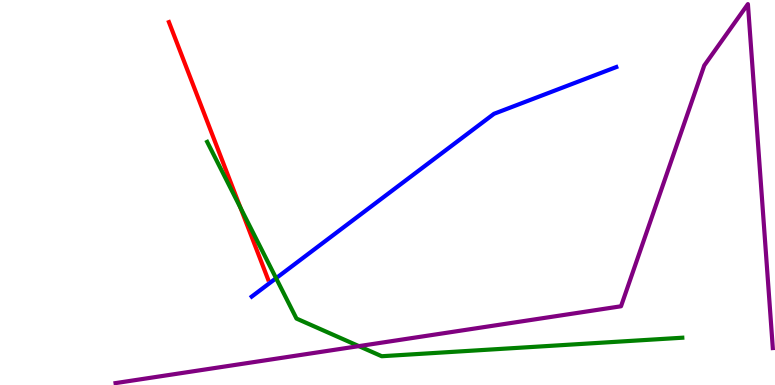[{'lines': ['blue', 'red'], 'intersections': []}, {'lines': ['green', 'red'], 'intersections': [{'x': 3.1, 'y': 4.6}]}, {'lines': ['purple', 'red'], 'intersections': []}, {'lines': ['blue', 'green'], 'intersections': [{'x': 3.56, 'y': 2.77}]}, {'lines': ['blue', 'purple'], 'intersections': []}, {'lines': ['green', 'purple'], 'intersections': [{'x': 4.63, 'y': 1.01}]}]